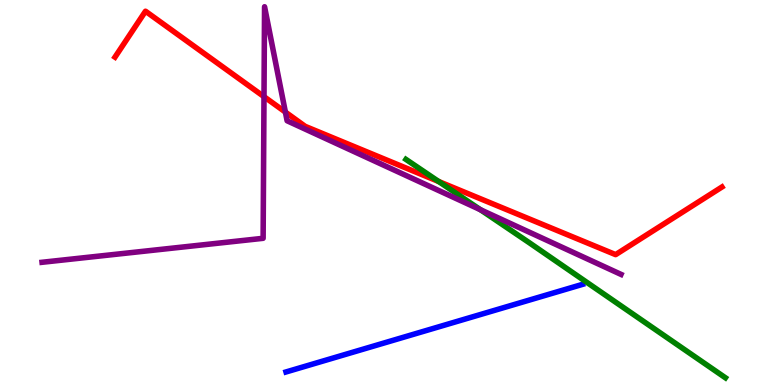[{'lines': ['blue', 'red'], 'intersections': []}, {'lines': ['green', 'red'], 'intersections': [{'x': 5.66, 'y': 5.29}]}, {'lines': ['purple', 'red'], 'intersections': [{'x': 3.41, 'y': 7.49}, {'x': 3.68, 'y': 7.09}]}, {'lines': ['blue', 'green'], 'intersections': []}, {'lines': ['blue', 'purple'], 'intersections': []}, {'lines': ['green', 'purple'], 'intersections': [{'x': 6.2, 'y': 4.55}]}]